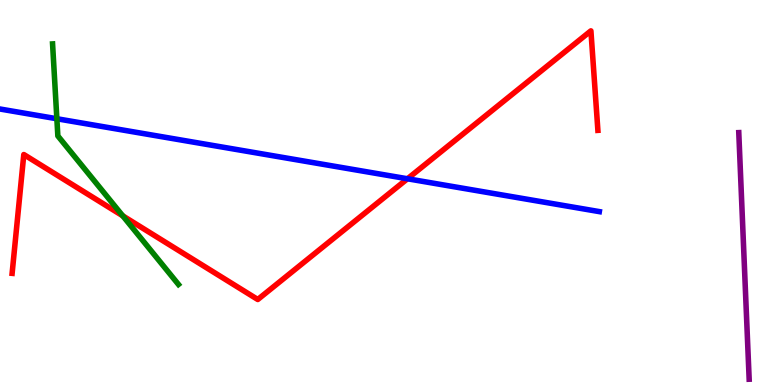[{'lines': ['blue', 'red'], 'intersections': [{'x': 5.26, 'y': 5.36}]}, {'lines': ['green', 'red'], 'intersections': [{'x': 1.58, 'y': 4.39}]}, {'lines': ['purple', 'red'], 'intersections': []}, {'lines': ['blue', 'green'], 'intersections': [{'x': 0.734, 'y': 6.92}]}, {'lines': ['blue', 'purple'], 'intersections': []}, {'lines': ['green', 'purple'], 'intersections': []}]